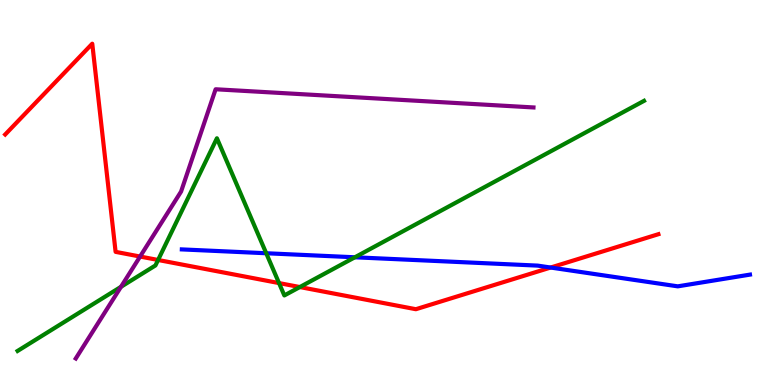[{'lines': ['blue', 'red'], 'intersections': [{'x': 7.1, 'y': 3.05}]}, {'lines': ['green', 'red'], 'intersections': [{'x': 2.04, 'y': 3.25}, {'x': 3.6, 'y': 2.65}, {'x': 3.87, 'y': 2.54}]}, {'lines': ['purple', 'red'], 'intersections': [{'x': 1.81, 'y': 3.34}]}, {'lines': ['blue', 'green'], 'intersections': [{'x': 3.44, 'y': 3.42}, {'x': 4.58, 'y': 3.32}]}, {'lines': ['blue', 'purple'], 'intersections': []}, {'lines': ['green', 'purple'], 'intersections': [{'x': 1.56, 'y': 2.55}]}]